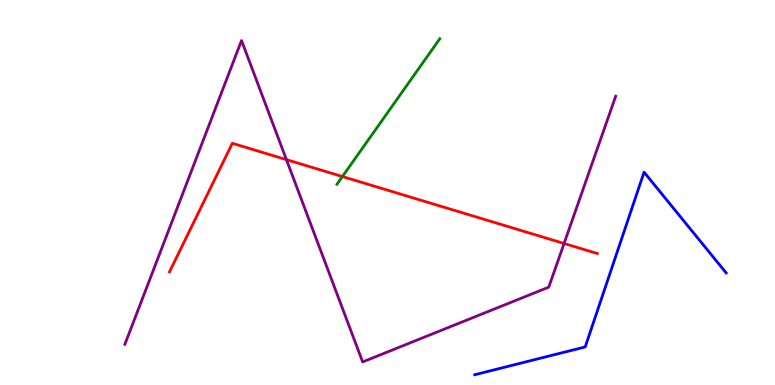[{'lines': ['blue', 'red'], 'intersections': []}, {'lines': ['green', 'red'], 'intersections': [{'x': 4.42, 'y': 5.41}]}, {'lines': ['purple', 'red'], 'intersections': [{'x': 3.7, 'y': 5.85}, {'x': 7.28, 'y': 3.68}]}, {'lines': ['blue', 'green'], 'intersections': []}, {'lines': ['blue', 'purple'], 'intersections': []}, {'lines': ['green', 'purple'], 'intersections': []}]